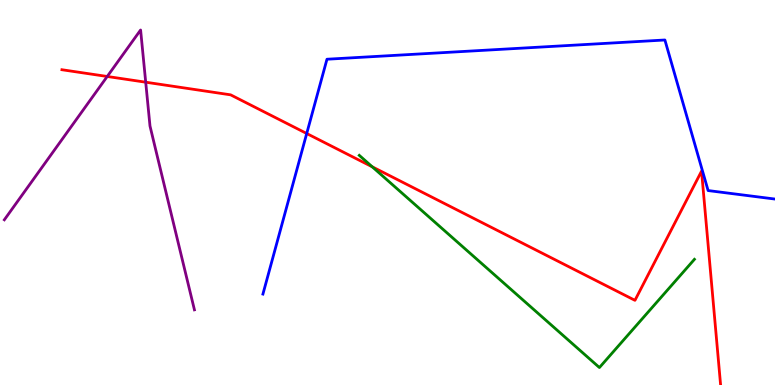[{'lines': ['blue', 'red'], 'intersections': [{'x': 3.96, 'y': 6.53}]}, {'lines': ['green', 'red'], 'intersections': [{'x': 4.8, 'y': 5.67}]}, {'lines': ['purple', 'red'], 'intersections': [{'x': 1.38, 'y': 8.01}, {'x': 1.88, 'y': 7.86}]}, {'lines': ['blue', 'green'], 'intersections': []}, {'lines': ['blue', 'purple'], 'intersections': []}, {'lines': ['green', 'purple'], 'intersections': []}]